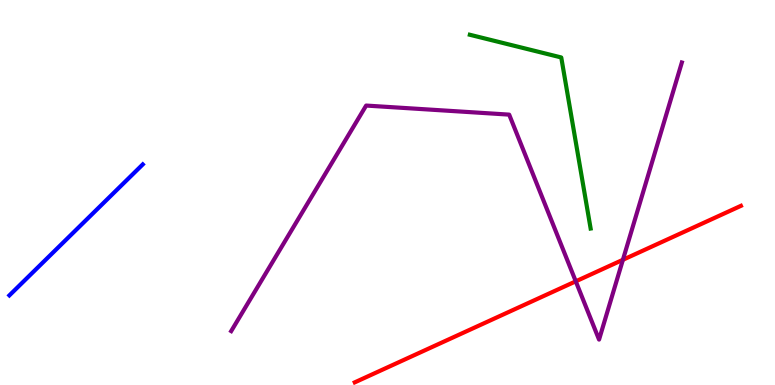[{'lines': ['blue', 'red'], 'intersections': []}, {'lines': ['green', 'red'], 'intersections': []}, {'lines': ['purple', 'red'], 'intersections': [{'x': 7.43, 'y': 2.69}, {'x': 8.04, 'y': 3.25}]}, {'lines': ['blue', 'green'], 'intersections': []}, {'lines': ['blue', 'purple'], 'intersections': []}, {'lines': ['green', 'purple'], 'intersections': []}]